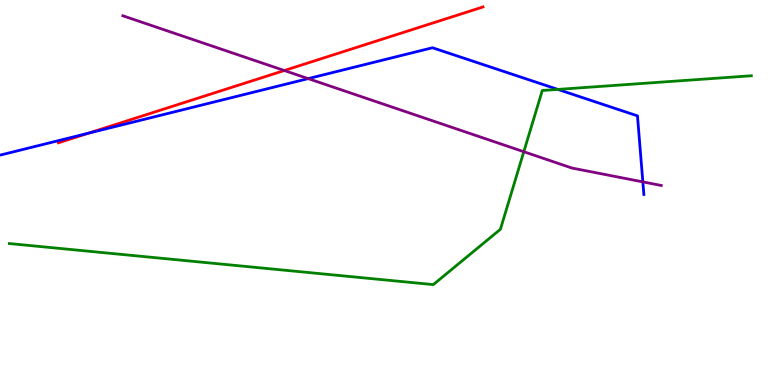[{'lines': ['blue', 'red'], 'intersections': [{'x': 1.14, 'y': 6.54}]}, {'lines': ['green', 'red'], 'intersections': []}, {'lines': ['purple', 'red'], 'intersections': [{'x': 3.67, 'y': 8.17}]}, {'lines': ['blue', 'green'], 'intersections': [{'x': 7.2, 'y': 7.68}]}, {'lines': ['blue', 'purple'], 'intersections': [{'x': 3.98, 'y': 7.96}, {'x': 8.29, 'y': 5.28}]}, {'lines': ['green', 'purple'], 'intersections': [{'x': 6.76, 'y': 6.06}]}]